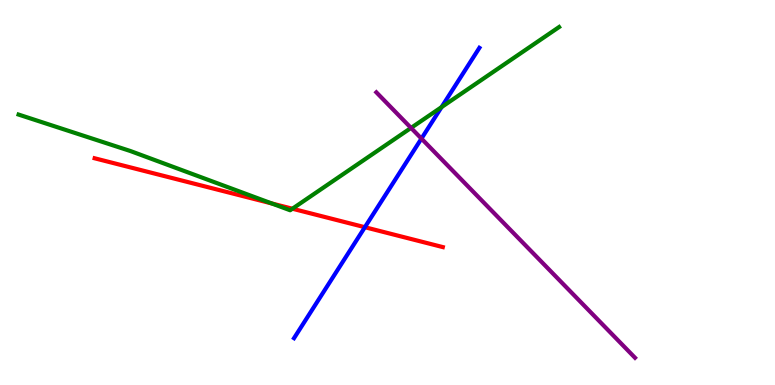[{'lines': ['blue', 'red'], 'intersections': [{'x': 4.71, 'y': 4.1}]}, {'lines': ['green', 'red'], 'intersections': [{'x': 3.51, 'y': 4.71}, {'x': 3.77, 'y': 4.58}]}, {'lines': ['purple', 'red'], 'intersections': []}, {'lines': ['blue', 'green'], 'intersections': [{'x': 5.7, 'y': 7.22}]}, {'lines': ['blue', 'purple'], 'intersections': [{'x': 5.44, 'y': 6.4}]}, {'lines': ['green', 'purple'], 'intersections': [{'x': 5.3, 'y': 6.68}]}]